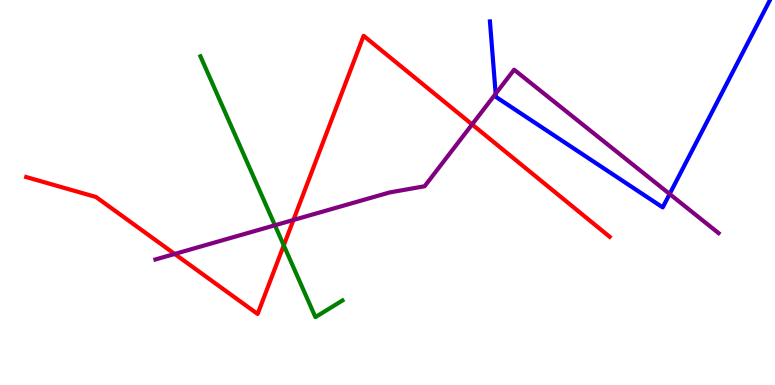[{'lines': ['blue', 'red'], 'intersections': []}, {'lines': ['green', 'red'], 'intersections': [{'x': 3.66, 'y': 3.63}]}, {'lines': ['purple', 'red'], 'intersections': [{'x': 2.25, 'y': 3.4}, {'x': 3.79, 'y': 4.29}, {'x': 6.09, 'y': 6.77}]}, {'lines': ['blue', 'green'], 'intersections': []}, {'lines': ['blue', 'purple'], 'intersections': [{'x': 6.4, 'y': 7.56}, {'x': 8.64, 'y': 4.96}]}, {'lines': ['green', 'purple'], 'intersections': [{'x': 3.55, 'y': 4.15}]}]